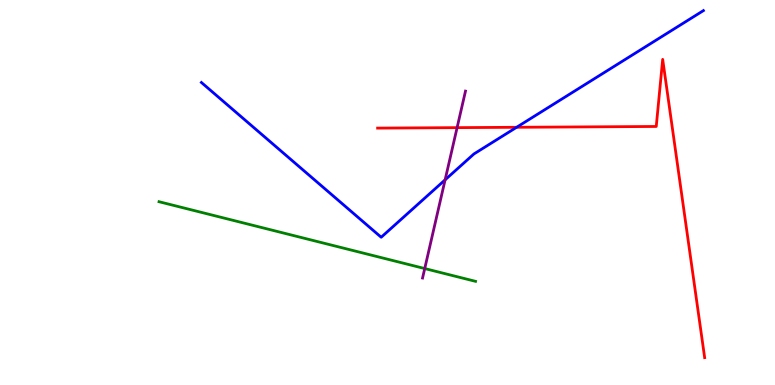[{'lines': ['blue', 'red'], 'intersections': [{'x': 6.67, 'y': 6.69}]}, {'lines': ['green', 'red'], 'intersections': []}, {'lines': ['purple', 'red'], 'intersections': [{'x': 5.9, 'y': 6.68}]}, {'lines': ['blue', 'green'], 'intersections': []}, {'lines': ['blue', 'purple'], 'intersections': [{'x': 5.74, 'y': 5.33}]}, {'lines': ['green', 'purple'], 'intersections': [{'x': 5.48, 'y': 3.02}]}]